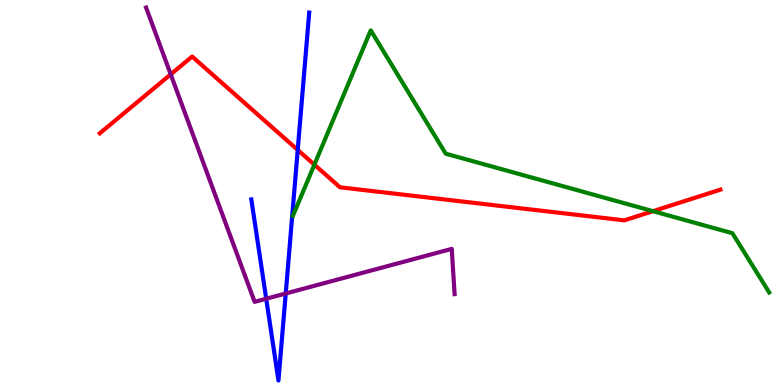[{'lines': ['blue', 'red'], 'intersections': [{'x': 3.84, 'y': 6.11}]}, {'lines': ['green', 'red'], 'intersections': [{'x': 4.06, 'y': 5.72}, {'x': 8.43, 'y': 4.51}]}, {'lines': ['purple', 'red'], 'intersections': [{'x': 2.2, 'y': 8.07}]}, {'lines': ['blue', 'green'], 'intersections': []}, {'lines': ['blue', 'purple'], 'intersections': [{'x': 3.43, 'y': 2.24}, {'x': 3.69, 'y': 2.38}]}, {'lines': ['green', 'purple'], 'intersections': []}]